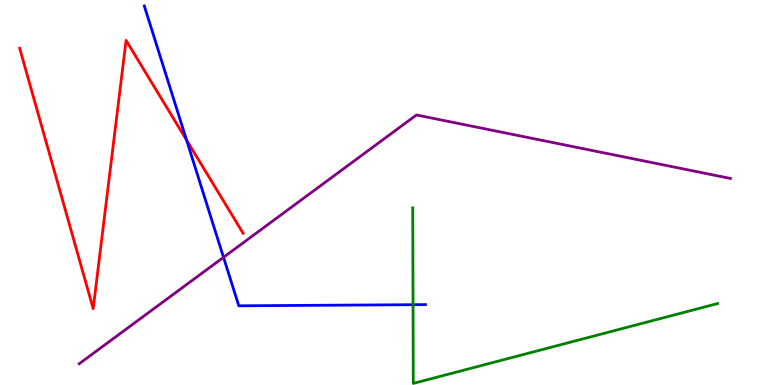[{'lines': ['blue', 'red'], 'intersections': [{'x': 2.41, 'y': 6.36}]}, {'lines': ['green', 'red'], 'intersections': []}, {'lines': ['purple', 'red'], 'intersections': []}, {'lines': ['blue', 'green'], 'intersections': [{'x': 5.33, 'y': 2.09}]}, {'lines': ['blue', 'purple'], 'intersections': [{'x': 2.88, 'y': 3.32}]}, {'lines': ['green', 'purple'], 'intersections': []}]